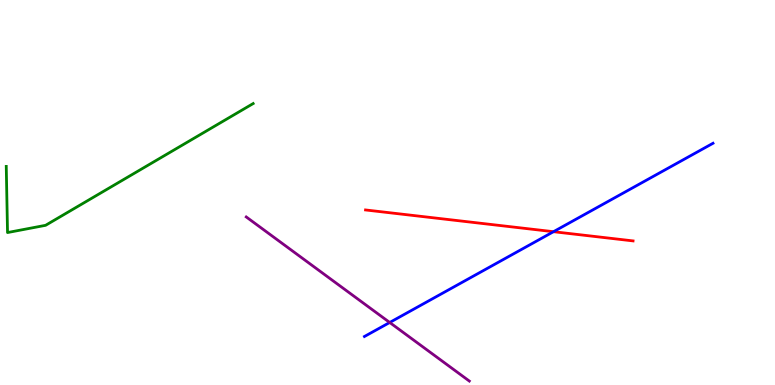[{'lines': ['blue', 'red'], 'intersections': [{'x': 7.14, 'y': 3.98}]}, {'lines': ['green', 'red'], 'intersections': []}, {'lines': ['purple', 'red'], 'intersections': []}, {'lines': ['blue', 'green'], 'intersections': []}, {'lines': ['blue', 'purple'], 'intersections': [{'x': 5.03, 'y': 1.62}]}, {'lines': ['green', 'purple'], 'intersections': []}]